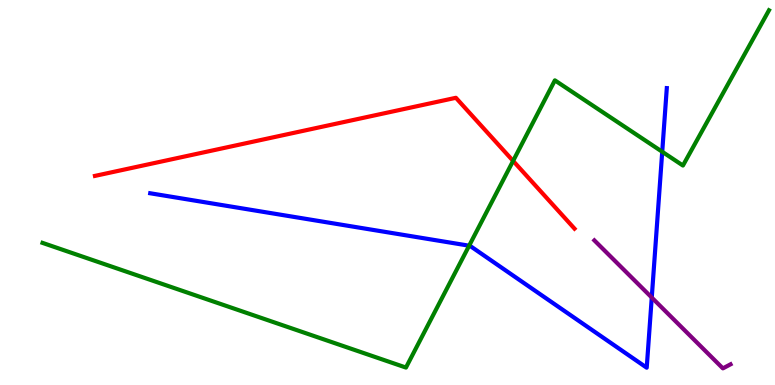[{'lines': ['blue', 'red'], 'intersections': []}, {'lines': ['green', 'red'], 'intersections': [{'x': 6.62, 'y': 5.82}]}, {'lines': ['purple', 'red'], 'intersections': []}, {'lines': ['blue', 'green'], 'intersections': [{'x': 6.05, 'y': 3.62}, {'x': 8.54, 'y': 6.06}]}, {'lines': ['blue', 'purple'], 'intersections': [{'x': 8.41, 'y': 2.27}]}, {'lines': ['green', 'purple'], 'intersections': []}]